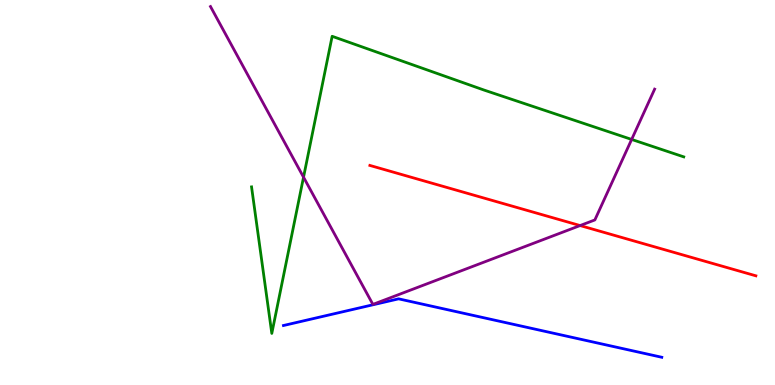[{'lines': ['blue', 'red'], 'intersections': []}, {'lines': ['green', 'red'], 'intersections': []}, {'lines': ['purple', 'red'], 'intersections': [{'x': 7.49, 'y': 4.14}]}, {'lines': ['blue', 'green'], 'intersections': []}, {'lines': ['blue', 'purple'], 'intersections': []}, {'lines': ['green', 'purple'], 'intersections': [{'x': 3.92, 'y': 5.4}, {'x': 8.15, 'y': 6.38}]}]